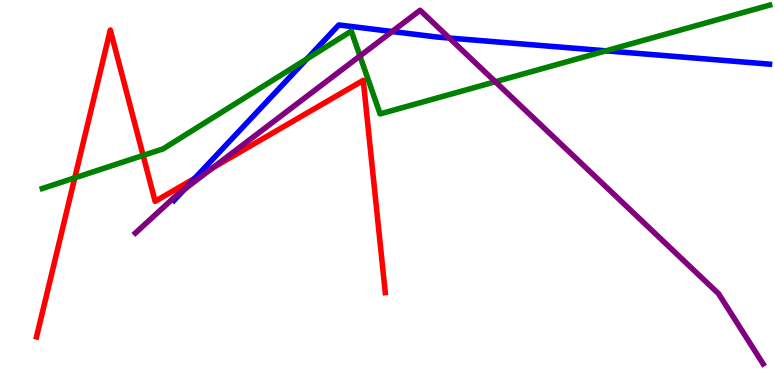[{'lines': ['blue', 'red'], 'intersections': [{'x': 2.51, 'y': 5.37}]}, {'lines': ['green', 'red'], 'intersections': [{'x': 0.965, 'y': 5.38}, {'x': 1.85, 'y': 5.96}]}, {'lines': ['purple', 'red'], 'intersections': [{'x': 2.74, 'y': 5.64}]}, {'lines': ['blue', 'green'], 'intersections': [{'x': 3.96, 'y': 8.47}, {'x': 7.82, 'y': 8.68}]}, {'lines': ['blue', 'purple'], 'intersections': [{'x': 2.38, 'y': 5.08}, {'x': 5.06, 'y': 9.18}, {'x': 5.8, 'y': 9.01}]}, {'lines': ['green', 'purple'], 'intersections': [{'x': 4.64, 'y': 8.55}, {'x': 6.39, 'y': 7.88}]}]